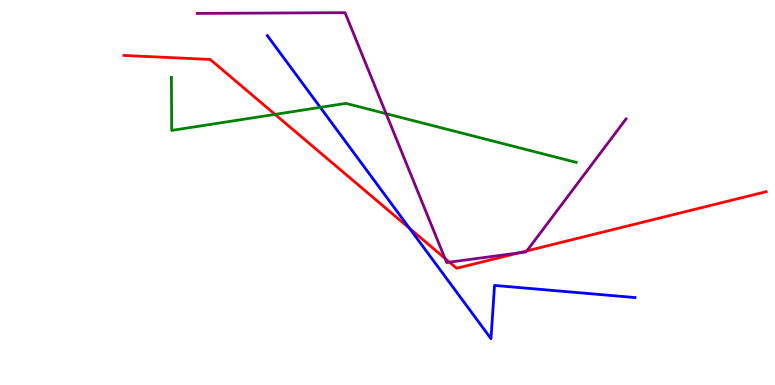[{'lines': ['blue', 'red'], 'intersections': [{'x': 5.28, 'y': 4.07}]}, {'lines': ['green', 'red'], 'intersections': [{'x': 3.55, 'y': 7.03}]}, {'lines': ['purple', 'red'], 'intersections': [{'x': 5.74, 'y': 3.29}, {'x': 5.8, 'y': 3.19}, {'x': 6.69, 'y': 3.43}, {'x': 6.8, 'y': 3.48}]}, {'lines': ['blue', 'green'], 'intersections': [{'x': 4.13, 'y': 7.21}]}, {'lines': ['blue', 'purple'], 'intersections': []}, {'lines': ['green', 'purple'], 'intersections': [{'x': 4.98, 'y': 7.05}]}]